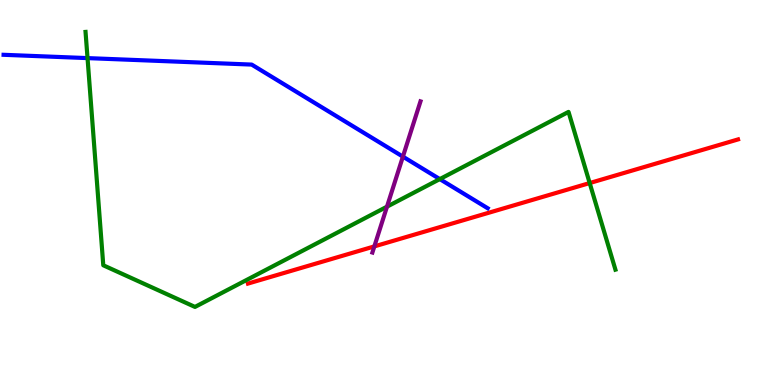[{'lines': ['blue', 'red'], 'intersections': []}, {'lines': ['green', 'red'], 'intersections': [{'x': 7.61, 'y': 5.25}]}, {'lines': ['purple', 'red'], 'intersections': [{'x': 4.83, 'y': 3.6}]}, {'lines': ['blue', 'green'], 'intersections': [{'x': 1.13, 'y': 8.49}, {'x': 5.67, 'y': 5.35}]}, {'lines': ['blue', 'purple'], 'intersections': [{'x': 5.2, 'y': 5.93}]}, {'lines': ['green', 'purple'], 'intersections': [{'x': 4.99, 'y': 4.63}]}]